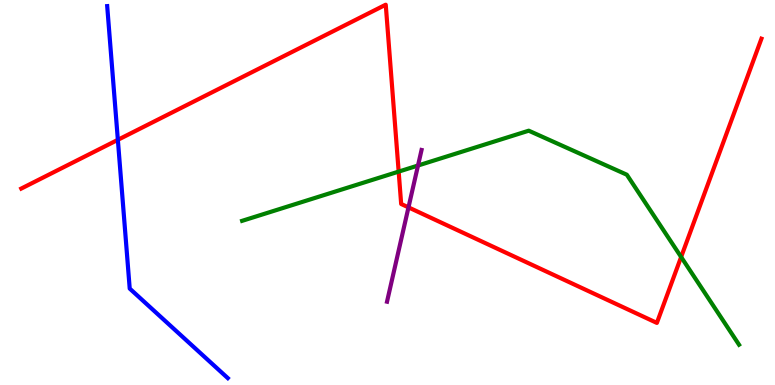[{'lines': ['blue', 'red'], 'intersections': [{'x': 1.52, 'y': 6.37}]}, {'lines': ['green', 'red'], 'intersections': [{'x': 5.14, 'y': 5.54}, {'x': 8.79, 'y': 3.33}]}, {'lines': ['purple', 'red'], 'intersections': [{'x': 5.27, 'y': 4.61}]}, {'lines': ['blue', 'green'], 'intersections': []}, {'lines': ['blue', 'purple'], 'intersections': []}, {'lines': ['green', 'purple'], 'intersections': [{'x': 5.39, 'y': 5.7}]}]